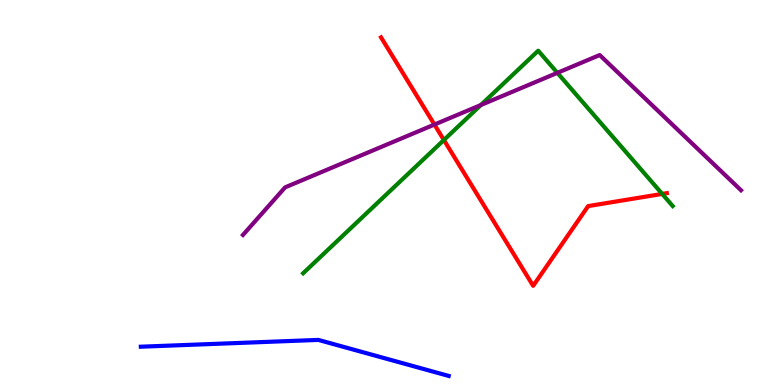[{'lines': ['blue', 'red'], 'intersections': []}, {'lines': ['green', 'red'], 'intersections': [{'x': 5.73, 'y': 6.36}, {'x': 8.54, 'y': 4.96}]}, {'lines': ['purple', 'red'], 'intersections': [{'x': 5.61, 'y': 6.76}]}, {'lines': ['blue', 'green'], 'intersections': []}, {'lines': ['blue', 'purple'], 'intersections': []}, {'lines': ['green', 'purple'], 'intersections': [{'x': 6.2, 'y': 7.27}, {'x': 7.19, 'y': 8.11}]}]